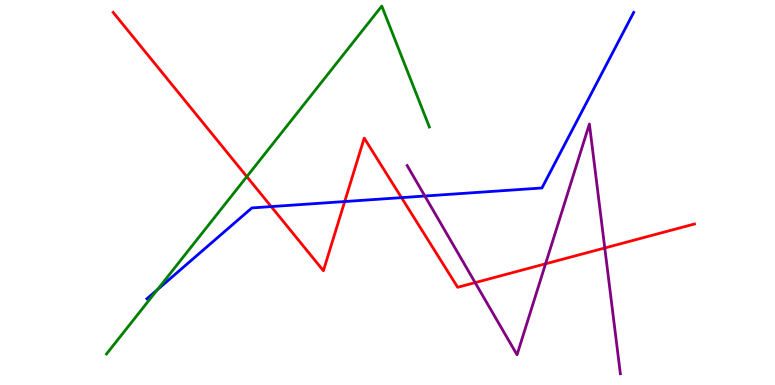[{'lines': ['blue', 'red'], 'intersections': [{'x': 3.5, 'y': 4.63}, {'x': 4.45, 'y': 4.77}, {'x': 5.18, 'y': 4.87}]}, {'lines': ['green', 'red'], 'intersections': [{'x': 3.18, 'y': 5.41}]}, {'lines': ['purple', 'red'], 'intersections': [{'x': 6.13, 'y': 2.66}, {'x': 7.04, 'y': 3.15}, {'x': 7.8, 'y': 3.56}]}, {'lines': ['blue', 'green'], 'intersections': [{'x': 2.03, 'y': 2.47}]}, {'lines': ['blue', 'purple'], 'intersections': [{'x': 5.48, 'y': 4.91}]}, {'lines': ['green', 'purple'], 'intersections': []}]